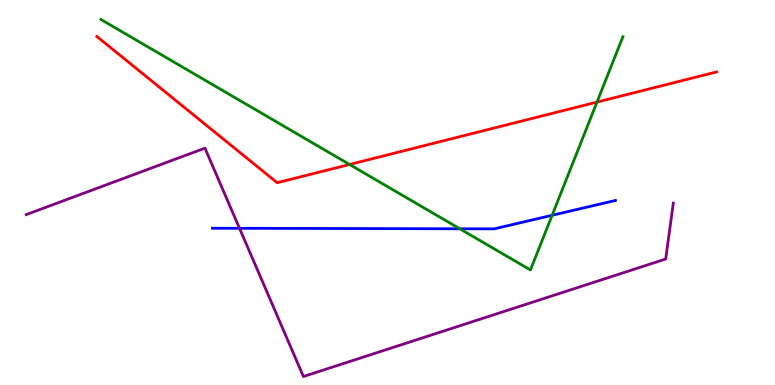[{'lines': ['blue', 'red'], 'intersections': []}, {'lines': ['green', 'red'], 'intersections': [{'x': 4.51, 'y': 5.73}, {'x': 7.7, 'y': 7.35}]}, {'lines': ['purple', 'red'], 'intersections': []}, {'lines': ['blue', 'green'], 'intersections': [{'x': 5.93, 'y': 4.06}, {'x': 7.12, 'y': 4.41}]}, {'lines': ['blue', 'purple'], 'intersections': [{'x': 3.09, 'y': 4.07}]}, {'lines': ['green', 'purple'], 'intersections': []}]